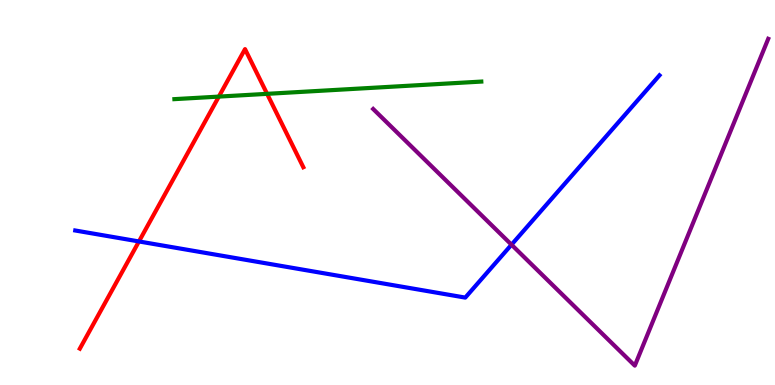[{'lines': ['blue', 'red'], 'intersections': [{'x': 1.79, 'y': 3.73}]}, {'lines': ['green', 'red'], 'intersections': [{'x': 2.82, 'y': 7.49}, {'x': 3.45, 'y': 7.56}]}, {'lines': ['purple', 'red'], 'intersections': []}, {'lines': ['blue', 'green'], 'intersections': []}, {'lines': ['blue', 'purple'], 'intersections': [{'x': 6.6, 'y': 3.64}]}, {'lines': ['green', 'purple'], 'intersections': []}]